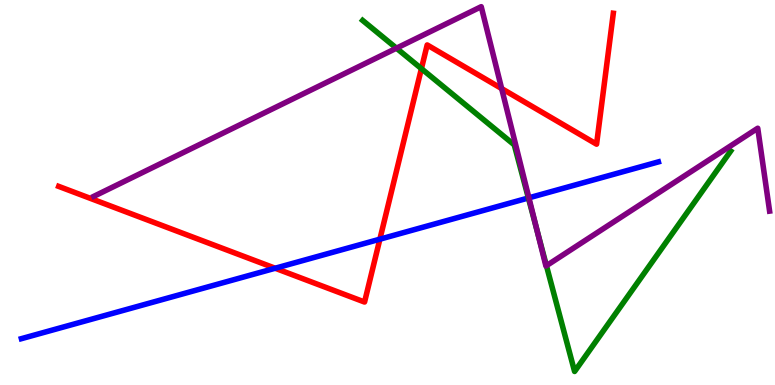[{'lines': ['blue', 'red'], 'intersections': [{'x': 3.55, 'y': 3.03}, {'x': 4.9, 'y': 3.79}]}, {'lines': ['green', 'red'], 'intersections': [{'x': 5.44, 'y': 8.22}]}, {'lines': ['purple', 'red'], 'intersections': [{'x': 6.47, 'y': 7.7}]}, {'lines': ['blue', 'green'], 'intersections': [{'x': 6.82, 'y': 4.86}]}, {'lines': ['blue', 'purple'], 'intersections': [{'x': 6.82, 'y': 4.86}]}, {'lines': ['green', 'purple'], 'intersections': [{'x': 5.12, 'y': 8.75}, {'x': 6.93, 'y': 4.02}, {'x': 7.05, 'y': 3.1}]}]